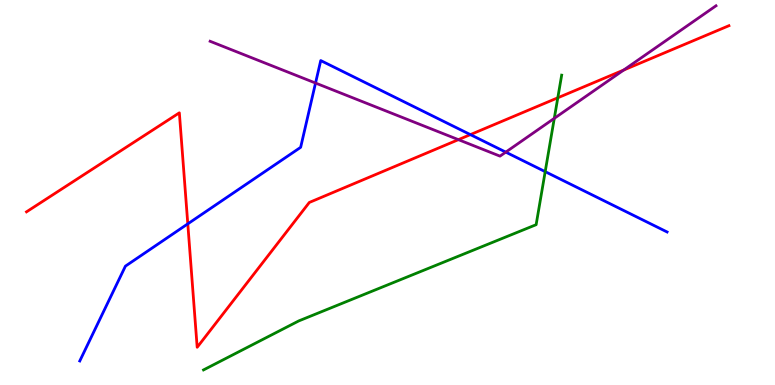[{'lines': ['blue', 'red'], 'intersections': [{'x': 2.42, 'y': 4.19}, {'x': 6.07, 'y': 6.5}]}, {'lines': ['green', 'red'], 'intersections': [{'x': 7.2, 'y': 7.46}]}, {'lines': ['purple', 'red'], 'intersections': [{'x': 5.92, 'y': 6.37}, {'x': 8.05, 'y': 8.18}]}, {'lines': ['blue', 'green'], 'intersections': [{'x': 7.03, 'y': 5.54}]}, {'lines': ['blue', 'purple'], 'intersections': [{'x': 4.07, 'y': 7.84}, {'x': 6.53, 'y': 6.05}]}, {'lines': ['green', 'purple'], 'intersections': [{'x': 7.15, 'y': 6.93}]}]